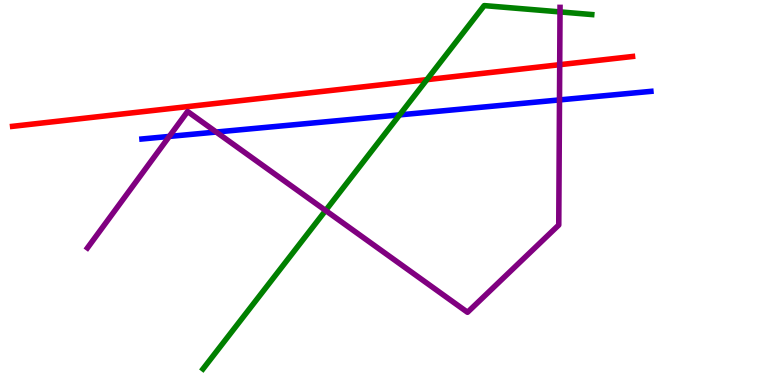[{'lines': ['blue', 'red'], 'intersections': []}, {'lines': ['green', 'red'], 'intersections': [{'x': 5.51, 'y': 7.93}]}, {'lines': ['purple', 'red'], 'intersections': [{'x': 7.22, 'y': 8.32}]}, {'lines': ['blue', 'green'], 'intersections': [{'x': 5.16, 'y': 7.02}]}, {'lines': ['blue', 'purple'], 'intersections': [{'x': 2.18, 'y': 6.46}, {'x': 2.79, 'y': 6.57}, {'x': 7.22, 'y': 7.4}]}, {'lines': ['green', 'purple'], 'intersections': [{'x': 4.2, 'y': 4.53}, {'x': 7.23, 'y': 9.69}]}]